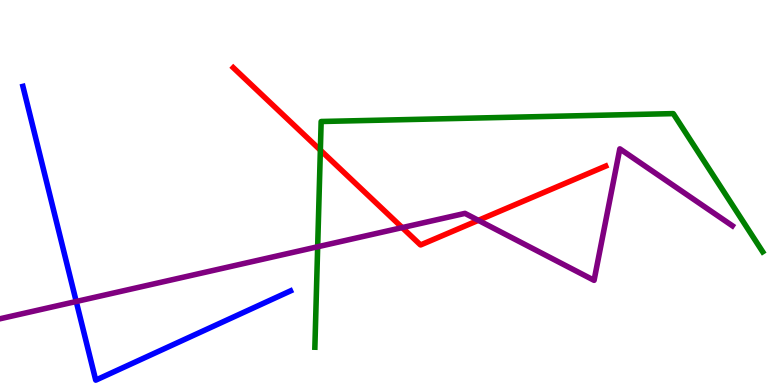[{'lines': ['blue', 'red'], 'intersections': []}, {'lines': ['green', 'red'], 'intersections': [{'x': 4.13, 'y': 6.1}]}, {'lines': ['purple', 'red'], 'intersections': [{'x': 5.19, 'y': 4.09}, {'x': 6.17, 'y': 4.28}]}, {'lines': ['blue', 'green'], 'intersections': []}, {'lines': ['blue', 'purple'], 'intersections': [{'x': 0.984, 'y': 2.17}]}, {'lines': ['green', 'purple'], 'intersections': [{'x': 4.1, 'y': 3.59}]}]